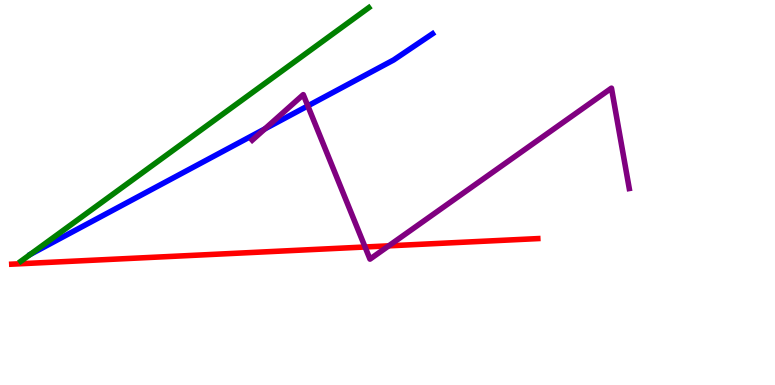[{'lines': ['blue', 'red'], 'intersections': []}, {'lines': ['green', 'red'], 'intersections': []}, {'lines': ['purple', 'red'], 'intersections': [{'x': 4.71, 'y': 3.58}, {'x': 5.02, 'y': 3.61}]}, {'lines': ['blue', 'green'], 'intersections': []}, {'lines': ['blue', 'purple'], 'intersections': [{'x': 3.42, 'y': 6.65}, {'x': 3.97, 'y': 7.25}]}, {'lines': ['green', 'purple'], 'intersections': []}]